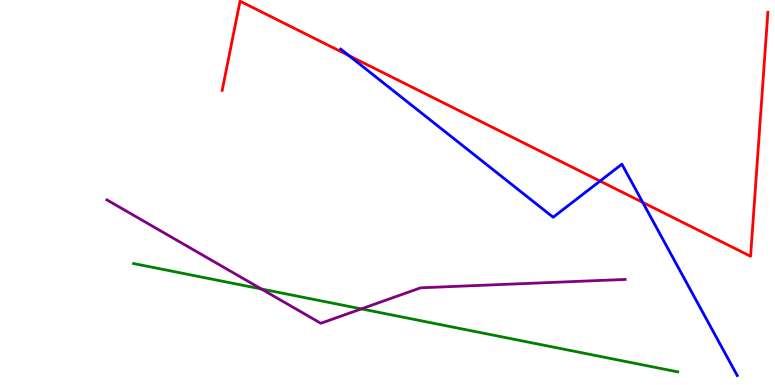[{'lines': ['blue', 'red'], 'intersections': [{'x': 4.5, 'y': 8.56}, {'x': 7.74, 'y': 5.3}, {'x': 8.29, 'y': 4.74}]}, {'lines': ['green', 'red'], 'intersections': []}, {'lines': ['purple', 'red'], 'intersections': []}, {'lines': ['blue', 'green'], 'intersections': []}, {'lines': ['blue', 'purple'], 'intersections': []}, {'lines': ['green', 'purple'], 'intersections': [{'x': 3.37, 'y': 2.49}, {'x': 4.66, 'y': 1.98}]}]